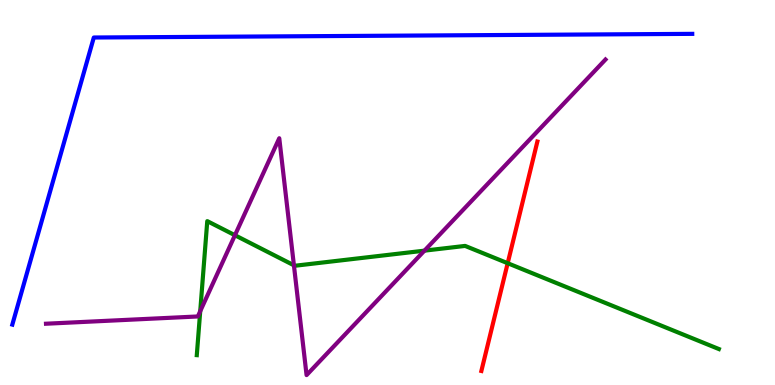[{'lines': ['blue', 'red'], 'intersections': []}, {'lines': ['green', 'red'], 'intersections': [{'x': 6.55, 'y': 3.16}]}, {'lines': ['purple', 'red'], 'intersections': []}, {'lines': ['blue', 'green'], 'intersections': []}, {'lines': ['blue', 'purple'], 'intersections': []}, {'lines': ['green', 'purple'], 'intersections': [{'x': 2.58, 'y': 1.92}, {'x': 3.03, 'y': 3.89}, {'x': 3.79, 'y': 3.11}, {'x': 5.48, 'y': 3.49}]}]